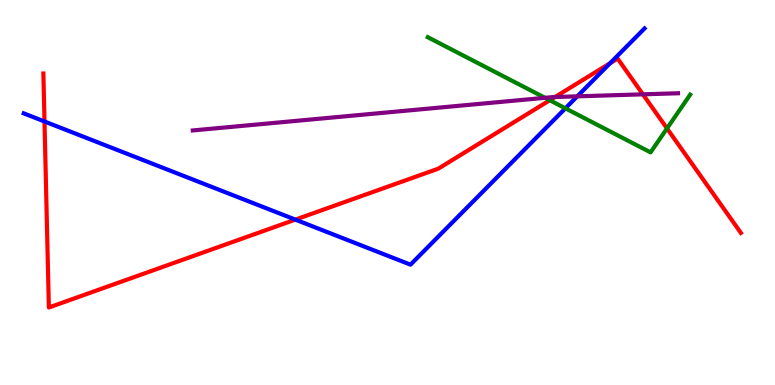[{'lines': ['blue', 'red'], 'intersections': [{'x': 0.574, 'y': 6.84}, {'x': 3.81, 'y': 4.3}, {'x': 7.87, 'y': 8.36}]}, {'lines': ['green', 'red'], 'intersections': [{'x': 7.09, 'y': 7.4}, {'x': 8.61, 'y': 6.66}]}, {'lines': ['purple', 'red'], 'intersections': [{'x': 7.16, 'y': 7.48}, {'x': 8.3, 'y': 7.55}]}, {'lines': ['blue', 'green'], 'intersections': [{'x': 7.3, 'y': 7.19}]}, {'lines': ['blue', 'purple'], 'intersections': [{'x': 7.45, 'y': 7.5}]}, {'lines': ['green', 'purple'], 'intersections': [{'x': 7.03, 'y': 7.46}]}]